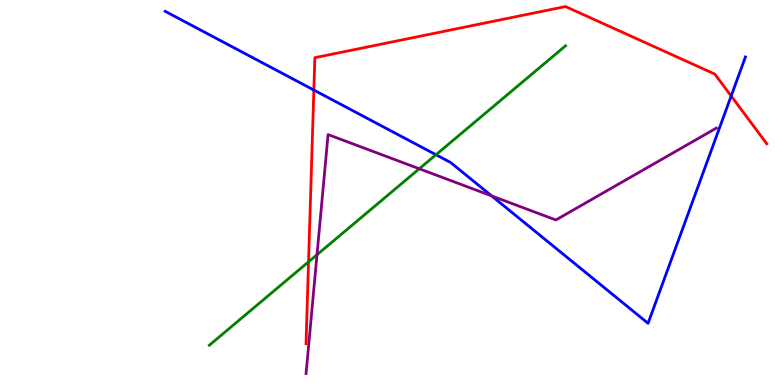[{'lines': ['blue', 'red'], 'intersections': [{'x': 4.05, 'y': 7.66}, {'x': 9.43, 'y': 7.51}]}, {'lines': ['green', 'red'], 'intersections': [{'x': 3.98, 'y': 3.2}]}, {'lines': ['purple', 'red'], 'intersections': []}, {'lines': ['blue', 'green'], 'intersections': [{'x': 5.63, 'y': 5.98}]}, {'lines': ['blue', 'purple'], 'intersections': [{'x': 6.34, 'y': 4.91}]}, {'lines': ['green', 'purple'], 'intersections': [{'x': 4.09, 'y': 3.38}, {'x': 5.41, 'y': 5.62}]}]